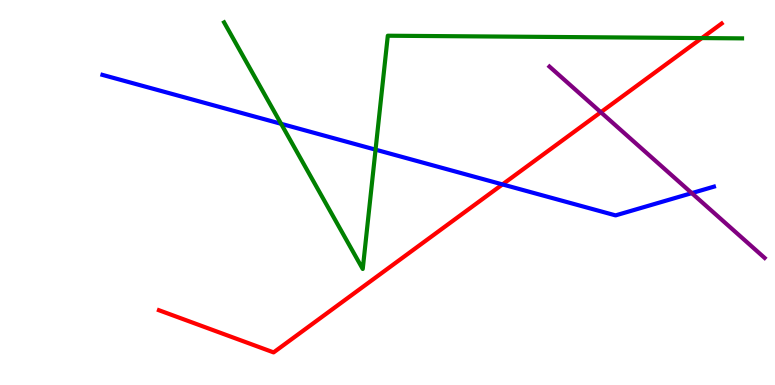[{'lines': ['blue', 'red'], 'intersections': [{'x': 6.48, 'y': 5.21}]}, {'lines': ['green', 'red'], 'intersections': [{'x': 9.06, 'y': 9.01}]}, {'lines': ['purple', 'red'], 'intersections': [{'x': 7.75, 'y': 7.08}]}, {'lines': ['blue', 'green'], 'intersections': [{'x': 3.63, 'y': 6.78}, {'x': 4.85, 'y': 6.11}]}, {'lines': ['blue', 'purple'], 'intersections': [{'x': 8.93, 'y': 4.98}]}, {'lines': ['green', 'purple'], 'intersections': []}]